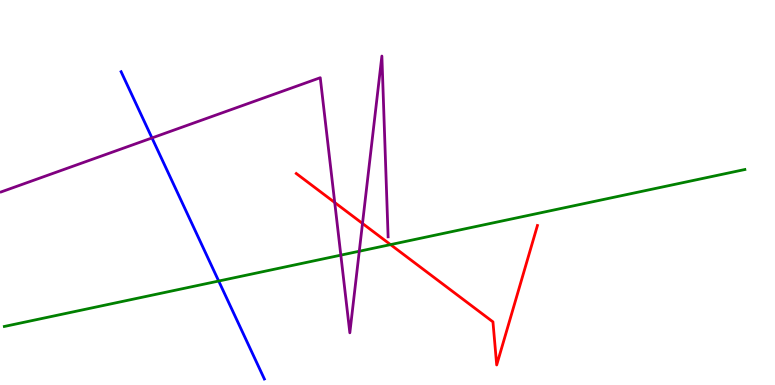[{'lines': ['blue', 'red'], 'intersections': []}, {'lines': ['green', 'red'], 'intersections': [{'x': 5.04, 'y': 3.65}]}, {'lines': ['purple', 'red'], 'intersections': [{'x': 4.32, 'y': 4.74}, {'x': 4.68, 'y': 4.2}]}, {'lines': ['blue', 'green'], 'intersections': [{'x': 2.82, 'y': 2.7}]}, {'lines': ['blue', 'purple'], 'intersections': [{'x': 1.96, 'y': 6.42}]}, {'lines': ['green', 'purple'], 'intersections': [{'x': 4.4, 'y': 3.37}, {'x': 4.64, 'y': 3.47}]}]